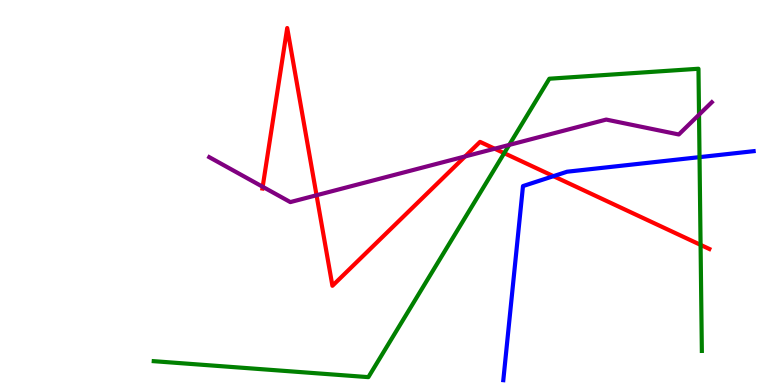[{'lines': ['blue', 'red'], 'intersections': [{'x': 7.14, 'y': 5.42}]}, {'lines': ['green', 'red'], 'intersections': [{'x': 6.51, 'y': 6.02}, {'x': 9.04, 'y': 3.64}]}, {'lines': ['purple', 'red'], 'intersections': [{'x': 3.39, 'y': 5.15}, {'x': 4.08, 'y': 4.93}, {'x': 6.0, 'y': 5.94}, {'x': 6.38, 'y': 6.14}]}, {'lines': ['blue', 'green'], 'intersections': [{'x': 9.03, 'y': 5.92}]}, {'lines': ['blue', 'purple'], 'intersections': []}, {'lines': ['green', 'purple'], 'intersections': [{'x': 6.57, 'y': 6.24}, {'x': 9.02, 'y': 7.02}]}]